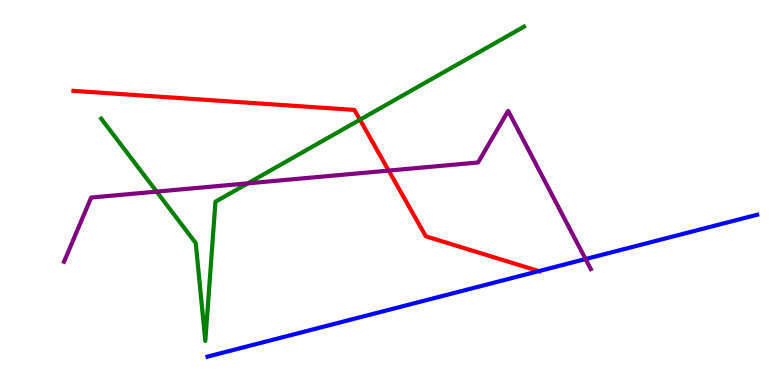[{'lines': ['blue', 'red'], 'intersections': [{'x': 6.95, 'y': 2.96}]}, {'lines': ['green', 'red'], 'intersections': [{'x': 4.64, 'y': 6.89}]}, {'lines': ['purple', 'red'], 'intersections': [{'x': 5.02, 'y': 5.57}]}, {'lines': ['blue', 'green'], 'intersections': []}, {'lines': ['blue', 'purple'], 'intersections': [{'x': 7.56, 'y': 3.27}]}, {'lines': ['green', 'purple'], 'intersections': [{'x': 2.02, 'y': 5.02}, {'x': 3.2, 'y': 5.24}]}]